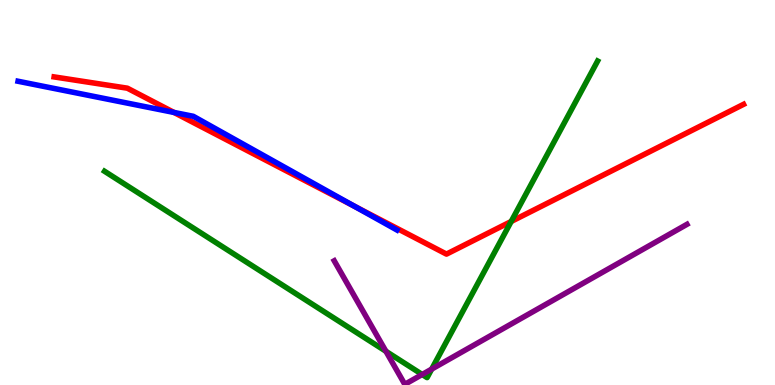[{'lines': ['blue', 'red'], 'intersections': [{'x': 2.24, 'y': 7.08}, {'x': 4.57, 'y': 4.65}]}, {'lines': ['green', 'red'], 'intersections': [{'x': 6.6, 'y': 4.25}]}, {'lines': ['purple', 'red'], 'intersections': []}, {'lines': ['blue', 'green'], 'intersections': []}, {'lines': ['blue', 'purple'], 'intersections': []}, {'lines': ['green', 'purple'], 'intersections': [{'x': 4.98, 'y': 0.876}, {'x': 5.45, 'y': 0.273}, {'x': 5.57, 'y': 0.413}]}]